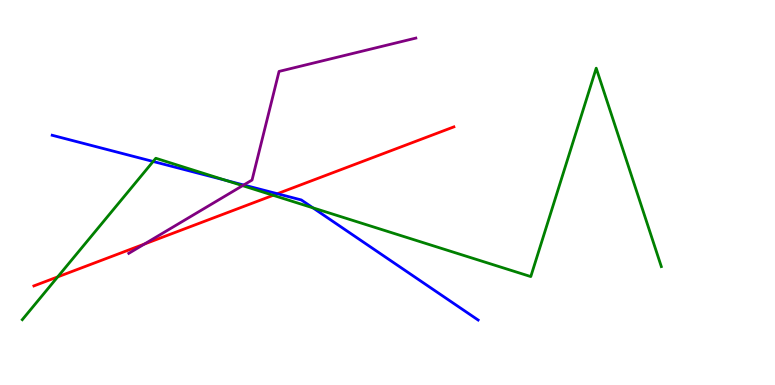[{'lines': ['blue', 'red'], 'intersections': [{'x': 3.58, 'y': 4.97}]}, {'lines': ['green', 'red'], 'intersections': [{'x': 0.744, 'y': 2.81}, {'x': 3.52, 'y': 4.93}]}, {'lines': ['purple', 'red'], 'intersections': [{'x': 1.86, 'y': 3.66}]}, {'lines': ['blue', 'green'], 'intersections': [{'x': 1.98, 'y': 5.81}, {'x': 2.91, 'y': 5.32}, {'x': 4.04, 'y': 4.6}]}, {'lines': ['blue', 'purple'], 'intersections': [{'x': 3.14, 'y': 5.19}]}, {'lines': ['green', 'purple'], 'intersections': [{'x': 3.13, 'y': 5.18}]}]